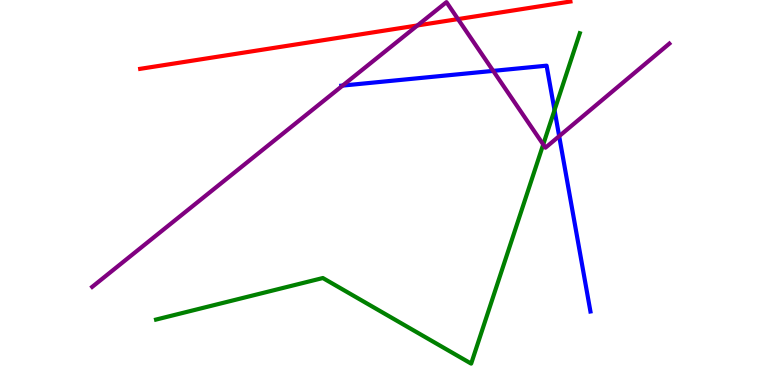[{'lines': ['blue', 'red'], 'intersections': []}, {'lines': ['green', 'red'], 'intersections': []}, {'lines': ['purple', 'red'], 'intersections': [{'x': 5.39, 'y': 9.34}, {'x': 5.91, 'y': 9.5}]}, {'lines': ['blue', 'green'], 'intersections': [{'x': 7.16, 'y': 7.14}]}, {'lines': ['blue', 'purple'], 'intersections': [{'x': 4.42, 'y': 7.78}, {'x': 6.36, 'y': 8.16}, {'x': 7.22, 'y': 6.46}]}, {'lines': ['green', 'purple'], 'intersections': [{'x': 7.01, 'y': 6.25}]}]